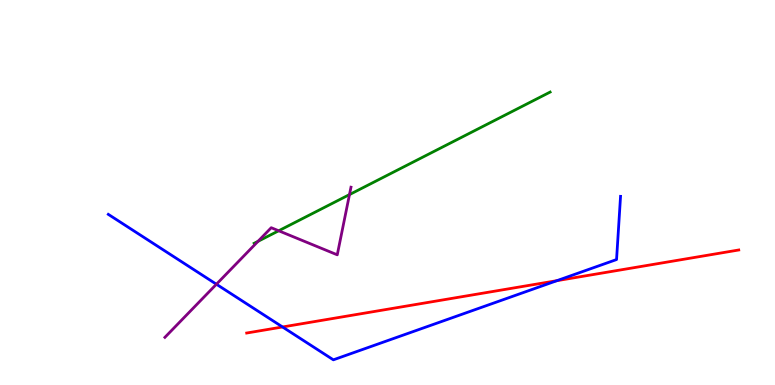[{'lines': ['blue', 'red'], 'intersections': [{'x': 3.65, 'y': 1.51}, {'x': 7.19, 'y': 2.71}]}, {'lines': ['green', 'red'], 'intersections': []}, {'lines': ['purple', 'red'], 'intersections': []}, {'lines': ['blue', 'green'], 'intersections': []}, {'lines': ['blue', 'purple'], 'intersections': [{'x': 2.79, 'y': 2.62}]}, {'lines': ['green', 'purple'], 'intersections': [{'x': 3.33, 'y': 3.73}, {'x': 3.6, 'y': 4.01}, {'x': 4.51, 'y': 4.95}]}]